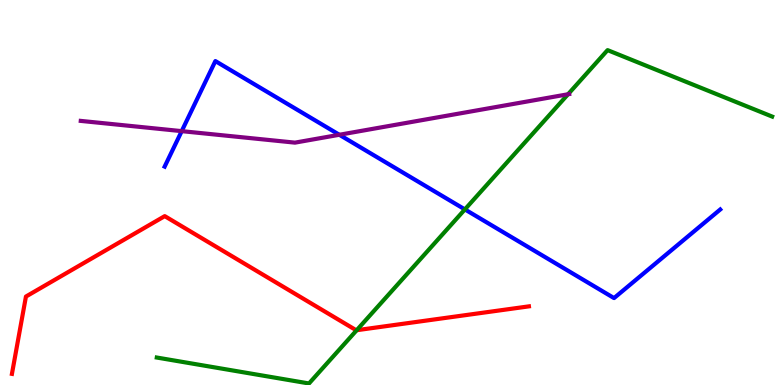[{'lines': ['blue', 'red'], 'intersections': []}, {'lines': ['green', 'red'], 'intersections': [{'x': 4.6, 'y': 1.42}]}, {'lines': ['purple', 'red'], 'intersections': []}, {'lines': ['blue', 'green'], 'intersections': [{'x': 6.0, 'y': 4.56}]}, {'lines': ['blue', 'purple'], 'intersections': [{'x': 2.34, 'y': 6.59}, {'x': 4.38, 'y': 6.5}]}, {'lines': ['green', 'purple'], 'intersections': [{'x': 7.33, 'y': 7.55}]}]